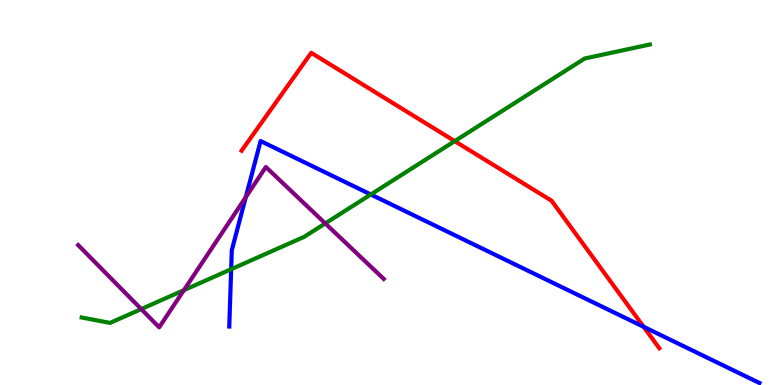[{'lines': ['blue', 'red'], 'intersections': [{'x': 8.31, 'y': 1.51}]}, {'lines': ['green', 'red'], 'intersections': [{'x': 5.87, 'y': 6.33}]}, {'lines': ['purple', 'red'], 'intersections': []}, {'lines': ['blue', 'green'], 'intersections': [{'x': 2.98, 'y': 3.01}, {'x': 4.78, 'y': 4.95}]}, {'lines': ['blue', 'purple'], 'intersections': [{'x': 3.17, 'y': 4.88}]}, {'lines': ['green', 'purple'], 'intersections': [{'x': 1.82, 'y': 1.97}, {'x': 2.37, 'y': 2.46}, {'x': 4.2, 'y': 4.2}]}]